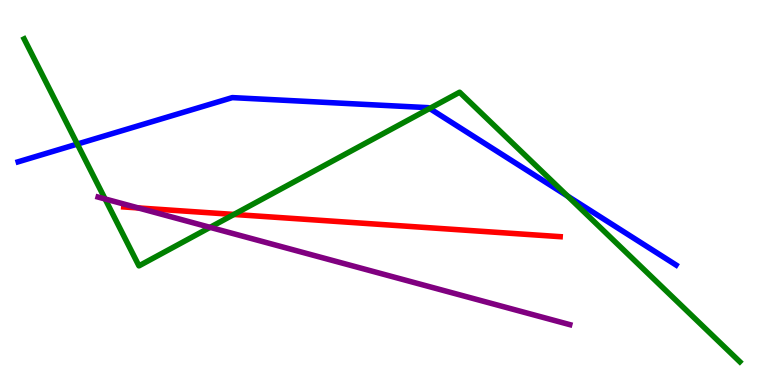[{'lines': ['blue', 'red'], 'intersections': []}, {'lines': ['green', 'red'], 'intersections': [{'x': 3.02, 'y': 4.43}]}, {'lines': ['purple', 'red'], 'intersections': [{'x': 1.78, 'y': 4.6}]}, {'lines': ['blue', 'green'], 'intersections': [{'x': 0.998, 'y': 6.26}, {'x': 5.54, 'y': 7.18}, {'x': 7.32, 'y': 4.91}]}, {'lines': ['blue', 'purple'], 'intersections': []}, {'lines': ['green', 'purple'], 'intersections': [{'x': 1.36, 'y': 4.83}, {'x': 2.71, 'y': 4.09}]}]